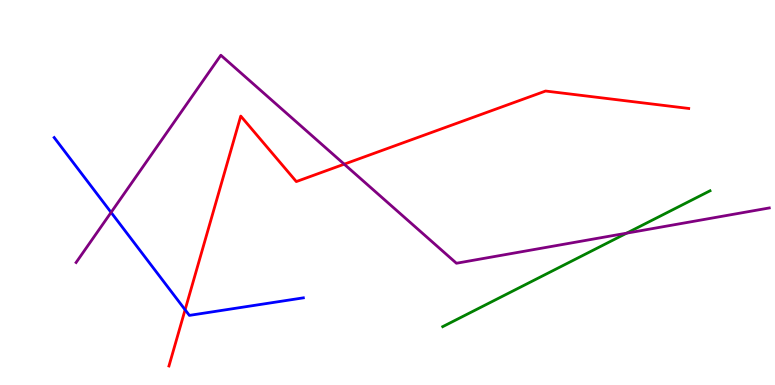[{'lines': ['blue', 'red'], 'intersections': [{'x': 2.39, 'y': 1.95}]}, {'lines': ['green', 'red'], 'intersections': []}, {'lines': ['purple', 'red'], 'intersections': [{'x': 4.44, 'y': 5.74}]}, {'lines': ['blue', 'green'], 'intersections': []}, {'lines': ['blue', 'purple'], 'intersections': [{'x': 1.43, 'y': 4.48}]}, {'lines': ['green', 'purple'], 'intersections': [{'x': 8.09, 'y': 3.94}]}]